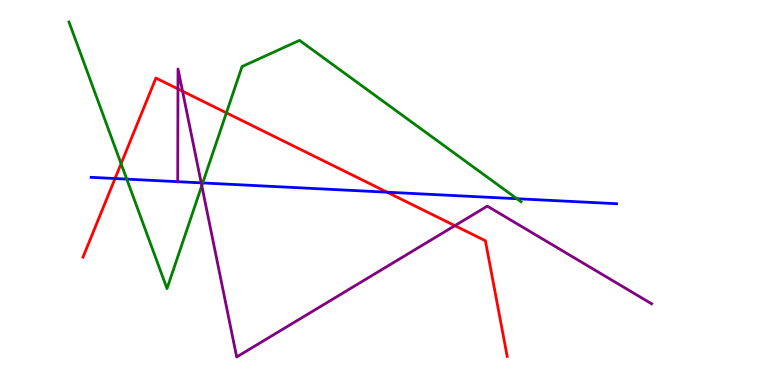[{'lines': ['blue', 'red'], 'intersections': [{'x': 1.48, 'y': 5.36}, {'x': 4.99, 'y': 5.01}]}, {'lines': ['green', 'red'], 'intersections': [{'x': 1.56, 'y': 5.75}, {'x': 2.92, 'y': 7.07}]}, {'lines': ['purple', 'red'], 'intersections': [{'x': 2.3, 'y': 7.69}, {'x': 2.36, 'y': 7.63}, {'x': 5.87, 'y': 4.14}]}, {'lines': ['blue', 'green'], 'intersections': [{'x': 1.64, 'y': 5.35}, {'x': 2.62, 'y': 5.25}, {'x': 6.67, 'y': 4.84}]}, {'lines': ['blue', 'purple'], 'intersections': [{'x': 2.29, 'y': 5.28}, {'x': 2.6, 'y': 5.25}]}, {'lines': ['green', 'purple'], 'intersections': [{'x': 2.6, 'y': 5.18}]}]